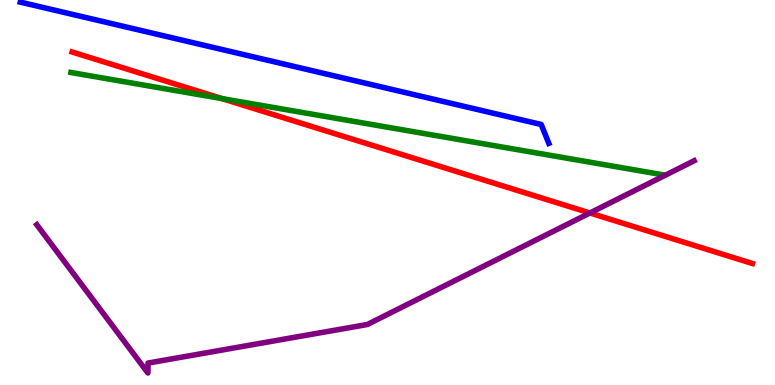[{'lines': ['blue', 'red'], 'intersections': []}, {'lines': ['green', 'red'], 'intersections': [{'x': 2.87, 'y': 7.44}]}, {'lines': ['purple', 'red'], 'intersections': [{'x': 7.61, 'y': 4.47}]}, {'lines': ['blue', 'green'], 'intersections': []}, {'lines': ['blue', 'purple'], 'intersections': []}, {'lines': ['green', 'purple'], 'intersections': []}]